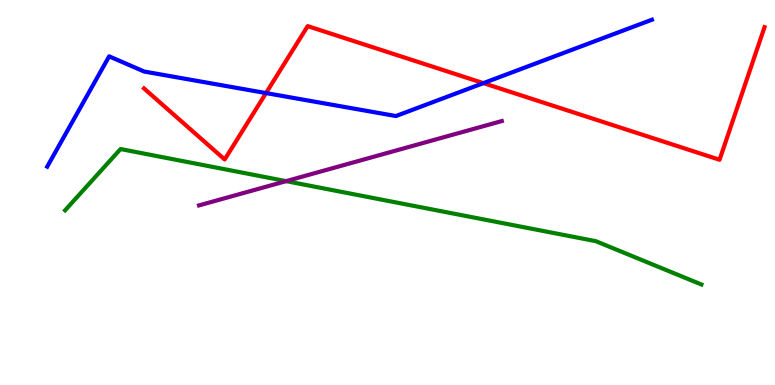[{'lines': ['blue', 'red'], 'intersections': [{'x': 3.43, 'y': 7.58}, {'x': 6.24, 'y': 7.84}]}, {'lines': ['green', 'red'], 'intersections': []}, {'lines': ['purple', 'red'], 'intersections': []}, {'lines': ['blue', 'green'], 'intersections': []}, {'lines': ['blue', 'purple'], 'intersections': []}, {'lines': ['green', 'purple'], 'intersections': [{'x': 3.69, 'y': 5.3}]}]